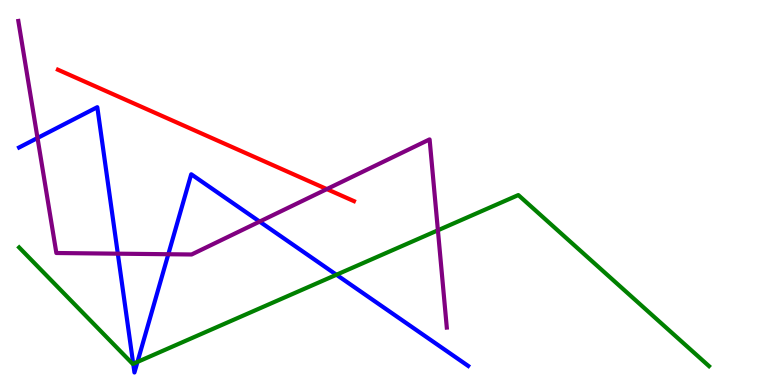[{'lines': ['blue', 'red'], 'intersections': []}, {'lines': ['green', 'red'], 'intersections': []}, {'lines': ['purple', 'red'], 'intersections': [{'x': 4.22, 'y': 5.09}]}, {'lines': ['blue', 'green'], 'intersections': [{'x': 1.72, 'y': 0.551}, {'x': 1.77, 'y': 0.6}, {'x': 4.34, 'y': 2.86}]}, {'lines': ['blue', 'purple'], 'intersections': [{'x': 0.484, 'y': 6.42}, {'x': 1.52, 'y': 3.41}, {'x': 2.17, 'y': 3.4}, {'x': 3.35, 'y': 4.24}]}, {'lines': ['green', 'purple'], 'intersections': [{'x': 5.65, 'y': 4.02}]}]